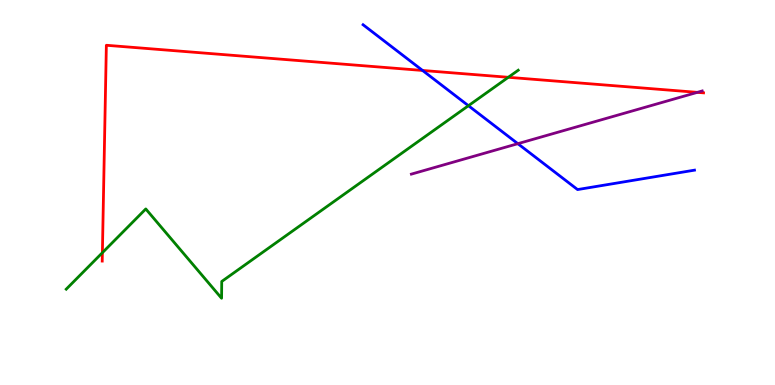[{'lines': ['blue', 'red'], 'intersections': [{'x': 5.45, 'y': 8.17}]}, {'lines': ['green', 'red'], 'intersections': [{'x': 1.32, 'y': 3.44}, {'x': 6.56, 'y': 7.99}]}, {'lines': ['purple', 'red'], 'intersections': [{'x': 9.0, 'y': 7.6}]}, {'lines': ['blue', 'green'], 'intersections': [{'x': 6.04, 'y': 7.25}]}, {'lines': ['blue', 'purple'], 'intersections': [{'x': 6.68, 'y': 6.27}]}, {'lines': ['green', 'purple'], 'intersections': []}]